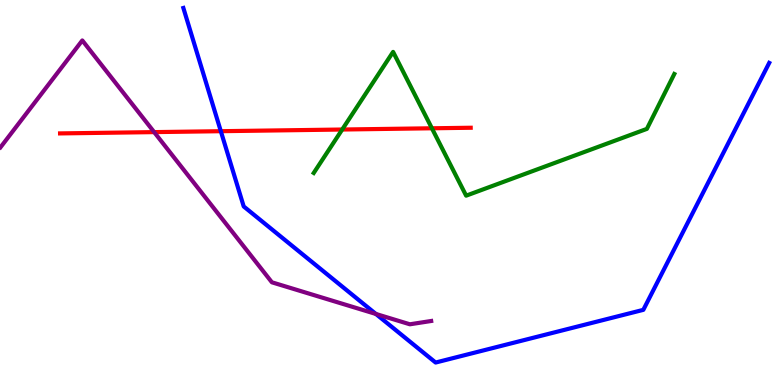[{'lines': ['blue', 'red'], 'intersections': [{'x': 2.85, 'y': 6.59}]}, {'lines': ['green', 'red'], 'intersections': [{'x': 4.42, 'y': 6.64}, {'x': 5.57, 'y': 6.67}]}, {'lines': ['purple', 'red'], 'intersections': [{'x': 1.99, 'y': 6.57}]}, {'lines': ['blue', 'green'], 'intersections': []}, {'lines': ['blue', 'purple'], 'intersections': [{'x': 4.85, 'y': 1.85}]}, {'lines': ['green', 'purple'], 'intersections': []}]